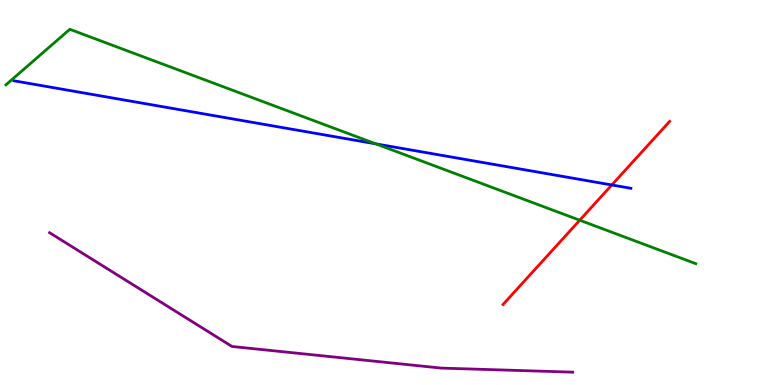[{'lines': ['blue', 'red'], 'intersections': [{'x': 7.89, 'y': 5.2}]}, {'lines': ['green', 'red'], 'intersections': [{'x': 7.48, 'y': 4.28}]}, {'lines': ['purple', 'red'], 'intersections': []}, {'lines': ['blue', 'green'], 'intersections': [{'x': 4.85, 'y': 6.26}]}, {'lines': ['blue', 'purple'], 'intersections': []}, {'lines': ['green', 'purple'], 'intersections': []}]